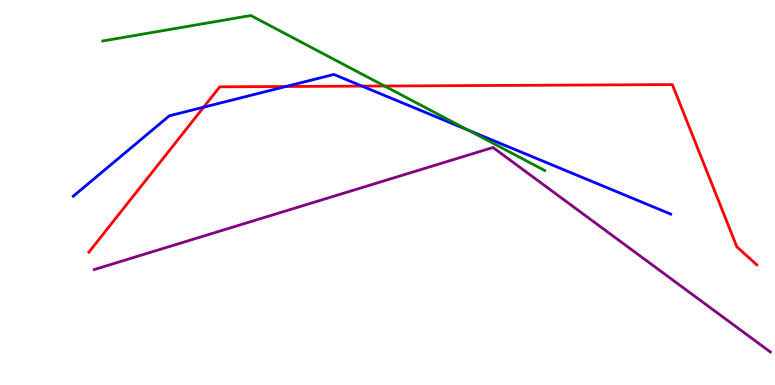[{'lines': ['blue', 'red'], 'intersections': [{'x': 2.63, 'y': 7.22}, {'x': 3.69, 'y': 7.75}, {'x': 4.67, 'y': 7.76}]}, {'lines': ['green', 'red'], 'intersections': [{'x': 4.96, 'y': 7.77}]}, {'lines': ['purple', 'red'], 'intersections': []}, {'lines': ['blue', 'green'], 'intersections': [{'x': 6.04, 'y': 6.62}]}, {'lines': ['blue', 'purple'], 'intersections': []}, {'lines': ['green', 'purple'], 'intersections': []}]